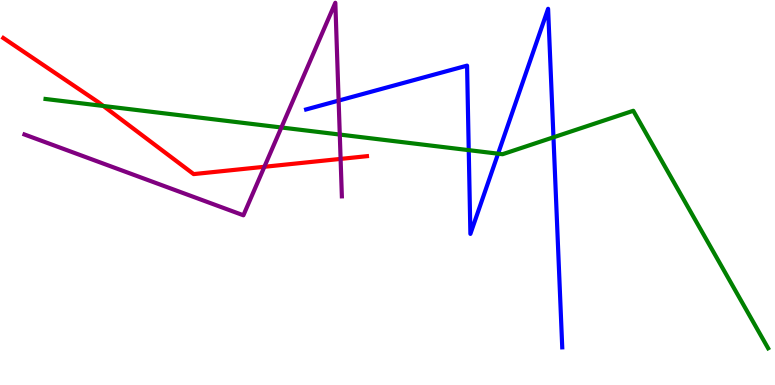[{'lines': ['blue', 'red'], 'intersections': []}, {'lines': ['green', 'red'], 'intersections': [{'x': 1.33, 'y': 7.25}]}, {'lines': ['purple', 'red'], 'intersections': [{'x': 3.41, 'y': 5.67}, {'x': 4.39, 'y': 5.87}]}, {'lines': ['blue', 'green'], 'intersections': [{'x': 6.05, 'y': 6.1}, {'x': 6.43, 'y': 6.01}, {'x': 7.14, 'y': 6.43}]}, {'lines': ['blue', 'purple'], 'intersections': [{'x': 4.37, 'y': 7.39}]}, {'lines': ['green', 'purple'], 'intersections': [{'x': 3.63, 'y': 6.69}, {'x': 4.38, 'y': 6.51}]}]